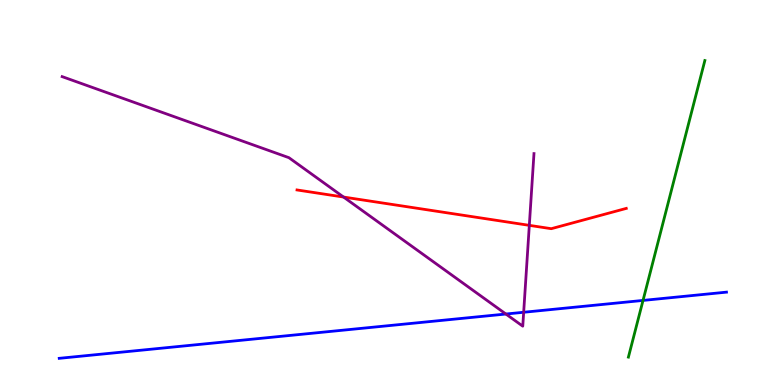[{'lines': ['blue', 'red'], 'intersections': []}, {'lines': ['green', 'red'], 'intersections': []}, {'lines': ['purple', 'red'], 'intersections': [{'x': 4.43, 'y': 4.88}, {'x': 6.83, 'y': 4.15}]}, {'lines': ['blue', 'green'], 'intersections': [{'x': 8.3, 'y': 2.2}]}, {'lines': ['blue', 'purple'], 'intersections': [{'x': 6.53, 'y': 1.84}, {'x': 6.76, 'y': 1.89}]}, {'lines': ['green', 'purple'], 'intersections': []}]